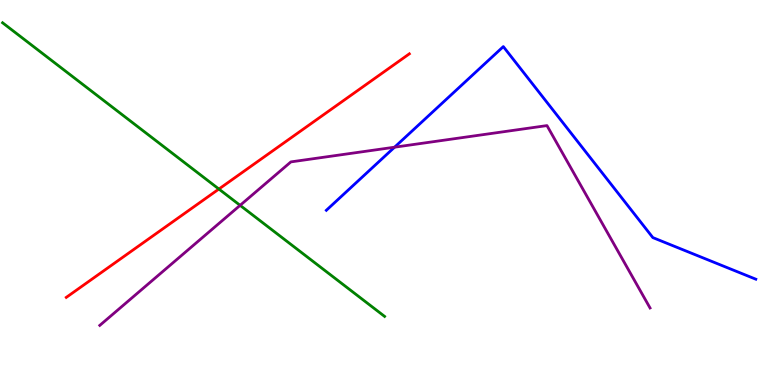[{'lines': ['blue', 'red'], 'intersections': []}, {'lines': ['green', 'red'], 'intersections': [{'x': 2.82, 'y': 5.09}]}, {'lines': ['purple', 'red'], 'intersections': []}, {'lines': ['blue', 'green'], 'intersections': []}, {'lines': ['blue', 'purple'], 'intersections': [{'x': 5.09, 'y': 6.18}]}, {'lines': ['green', 'purple'], 'intersections': [{'x': 3.1, 'y': 4.67}]}]